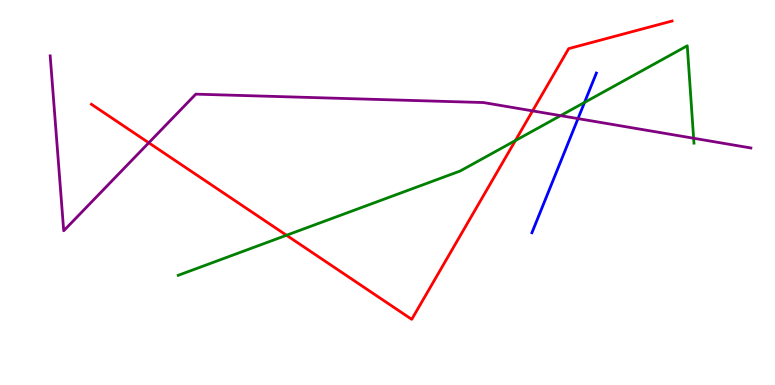[{'lines': ['blue', 'red'], 'intersections': []}, {'lines': ['green', 'red'], 'intersections': [{'x': 3.7, 'y': 3.89}, {'x': 6.65, 'y': 6.35}]}, {'lines': ['purple', 'red'], 'intersections': [{'x': 1.92, 'y': 6.29}, {'x': 6.87, 'y': 7.12}]}, {'lines': ['blue', 'green'], 'intersections': [{'x': 7.54, 'y': 7.34}]}, {'lines': ['blue', 'purple'], 'intersections': [{'x': 7.46, 'y': 6.92}]}, {'lines': ['green', 'purple'], 'intersections': [{'x': 7.23, 'y': 7.0}, {'x': 8.95, 'y': 6.41}]}]